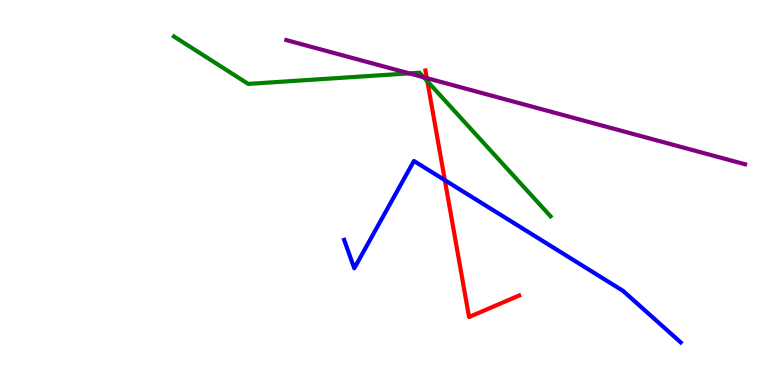[{'lines': ['blue', 'red'], 'intersections': [{'x': 5.74, 'y': 5.32}]}, {'lines': ['green', 'red'], 'intersections': [{'x': 5.51, 'y': 7.89}]}, {'lines': ['purple', 'red'], 'intersections': [{'x': 5.51, 'y': 7.97}]}, {'lines': ['blue', 'green'], 'intersections': []}, {'lines': ['blue', 'purple'], 'intersections': []}, {'lines': ['green', 'purple'], 'intersections': [{'x': 5.28, 'y': 8.09}, {'x': 5.47, 'y': 7.99}]}]